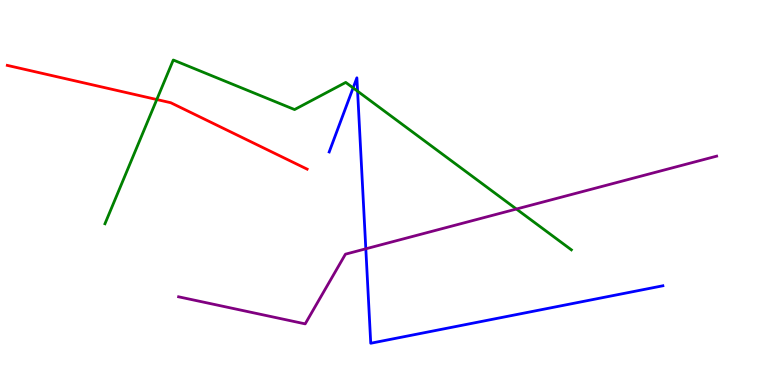[{'lines': ['blue', 'red'], 'intersections': []}, {'lines': ['green', 'red'], 'intersections': [{'x': 2.02, 'y': 7.41}]}, {'lines': ['purple', 'red'], 'intersections': []}, {'lines': ['blue', 'green'], 'intersections': [{'x': 4.56, 'y': 7.72}, {'x': 4.61, 'y': 7.63}]}, {'lines': ['blue', 'purple'], 'intersections': [{'x': 4.72, 'y': 3.54}]}, {'lines': ['green', 'purple'], 'intersections': [{'x': 6.66, 'y': 4.57}]}]